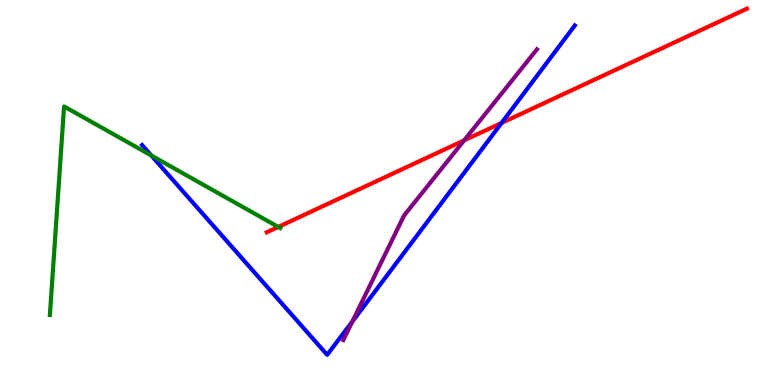[{'lines': ['blue', 'red'], 'intersections': [{'x': 6.47, 'y': 6.81}]}, {'lines': ['green', 'red'], 'intersections': [{'x': 3.59, 'y': 4.11}]}, {'lines': ['purple', 'red'], 'intersections': [{'x': 5.99, 'y': 6.35}]}, {'lines': ['blue', 'green'], 'intersections': [{'x': 1.95, 'y': 5.96}]}, {'lines': ['blue', 'purple'], 'intersections': [{'x': 4.55, 'y': 1.65}]}, {'lines': ['green', 'purple'], 'intersections': []}]